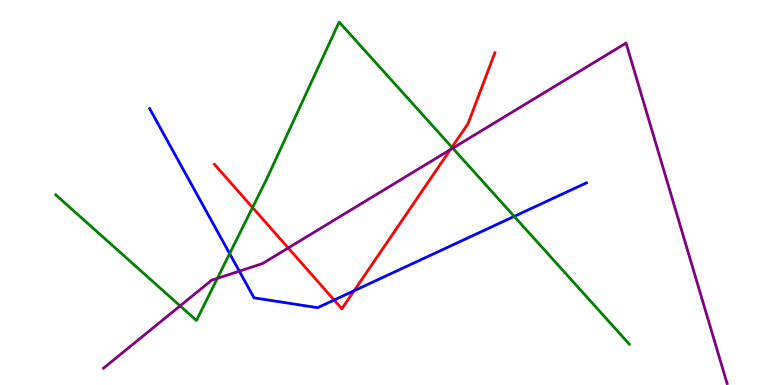[{'lines': ['blue', 'red'], 'intersections': [{'x': 4.31, 'y': 2.21}, {'x': 4.57, 'y': 2.45}]}, {'lines': ['green', 'red'], 'intersections': [{'x': 3.26, 'y': 4.61}, {'x': 5.83, 'y': 6.17}]}, {'lines': ['purple', 'red'], 'intersections': [{'x': 3.72, 'y': 3.56}, {'x': 5.81, 'y': 6.11}]}, {'lines': ['blue', 'green'], 'intersections': [{'x': 2.96, 'y': 3.41}, {'x': 6.63, 'y': 4.38}]}, {'lines': ['blue', 'purple'], 'intersections': [{'x': 3.09, 'y': 2.96}]}, {'lines': ['green', 'purple'], 'intersections': [{'x': 2.32, 'y': 2.05}, {'x': 2.8, 'y': 2.77}, {'x': 5.84, 'y': 6.15}]}]